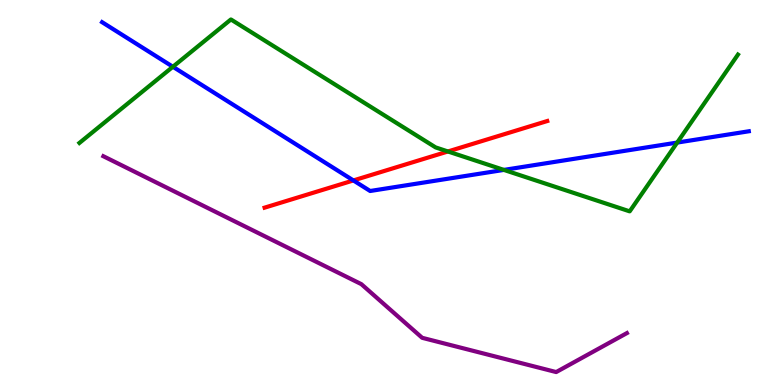[{'lines': ['blue', 'red'], 'intersections': [{'x': 4.56, 'y': 5.31}]}, {'lines': ['green', 'red'], 'intersections': [{'x': 5.78, 'y': 6.07}]}, {'lines': ['purple', 'red'], 'intersections': []}, {'lines': ['blue', 'green'], 'intersections': [{'x': 2.23, 'y': 8.27}, {'x': 6.5, 'y': 5.59}, {'x': 8.74, 'y': 6.3}]}, {'lines': ['blue', 'purple'], 'intersections': []}, {'lines': ['green', 'purple'], 'intersections': []}]